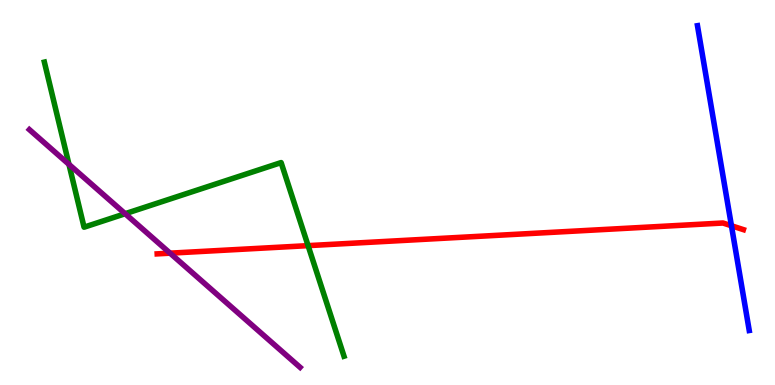[{'lines': ['blue', 'red'], 'intersections': [{'x': 9.44, 'y': 4.14}]}, {'lines': ['green', 'red'], 'intersections': [{'x': 3.98, 'y': 3.62}]}, {'lines': ['purple', 'red'], 'intersections': [{'x': 2.19, 'y': 3.42}]}, {'lines': ['blue', 'green'], 'intersections': []}, {'lines': ['blue', 'purple'], 'intersections': []}, {'lines': ['green', 'purple'], 'intersections': [{'x': 0.89, 'y': 5.73}, {'x': 1.61, 'y': 4.45}]}]